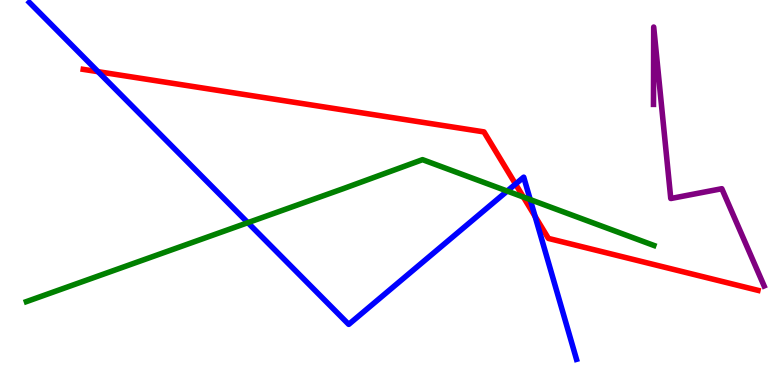[{'lines': ['blue', 'red'], 'intersections': [{'x': 1.27, 'y': 8.14}, {'x': 6.65, 'y': 5.22}, {'x': 6.9, 'y': 4.38}]}, {'lines': ['green', 'red'], 'intersections': [{'x': 6.75, 'y': 4.88}]}, {'lines': ['purple', 'red'], 'intersections': []}, {'lines': ['blue', 'green'], 'intersections': [{'x': 3.2, 'y': 4.22}, {'x': 6.54, 'y': 5.04}, {'x': 6.84, 'y': 4.82}]}, {'lines': ['blue', 'purple'], 'intersections': []}, {'lines': ['green', 'purple'], 'intersections': []}]